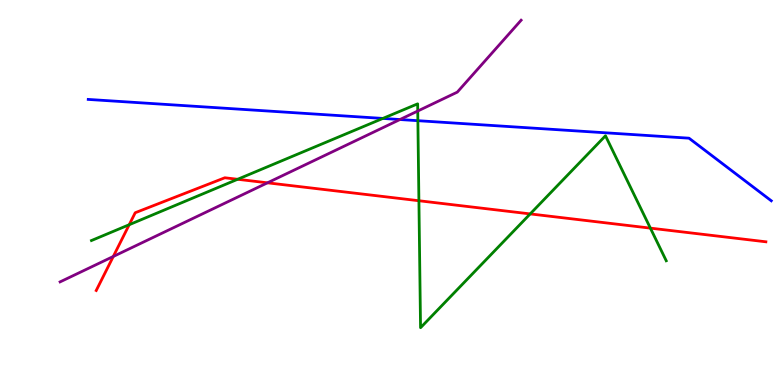[{'lines': ['blue', 'red'], 'intersections': []}, {'lines': ['green', 'red'], 'intersections': [{'x': 1.67, 'y': 4.16}, {'x': 3.07, 'y': 5.34}, {'x': 5.41, 'y': 4.79}, {'x': 6.84, 'y': 4.44}, {'x': 8.39, 'y': 4.07}]}, {'lines': ['purple', 'red'], 'intersections': [{'x': 1.46, 'y': 3.34}, {'x': 3.45, 'y': 5.25}]}, {'lines': ['blue', 'green'], 'intersections': [{'x': 4.94, 'y': 6.92}, {'x': 5.39, 'y': 6.87}]}, {'lines': ['blue', 'purple'], 'intersections': [{'x': 5.16, 'y': 6.9}]}, {'lines': ['green', 'purple'], 'intersections': [{'x': 5.39, 'y': 7.12}]}]